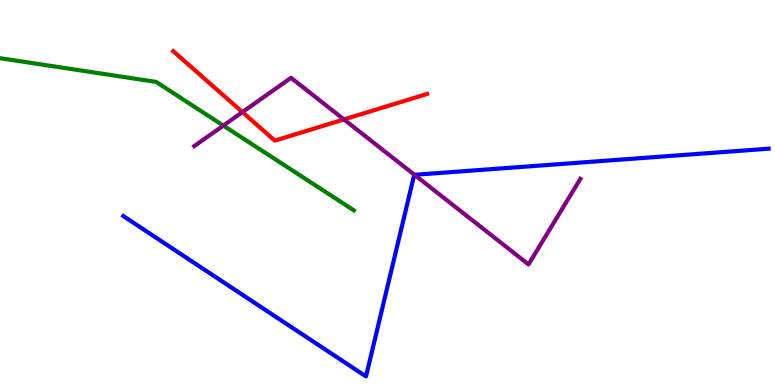[{'lines': ['blue', 'red'], 'intersections': []}, {'lines': ['green', 'red'], 'intersections': []}, {'lines': ['purple', 'red'], 'intersections': [{'x': 3.13, 'y': 7.09}, {'x': 4.44, 'y': 6.9}]}, {'lines': ['blue', 'green'], 'intersections': []}, {'lines': ['blue', 'purple'], 'intersections': [{'x': 5.35, 'y': 5.46}]}, {'lines': ['green', 'purple'], 'intersections': [{'x': 2.88, 'y': 6.74}]}]